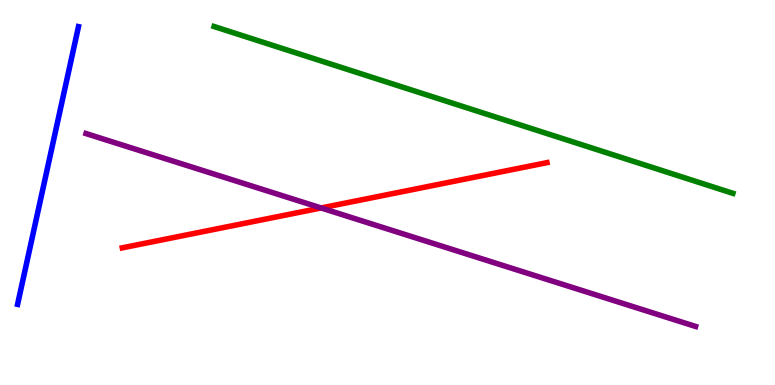[{'lines': ['blue', 'red'], 'intersections': []}, {'lines': ['green', 'red'], 'intersections': []}, {'lines': ['purple', 'red'], 'intersections': [{'x': 4.14, 'y': 4.6}]}, {'lines': ['blue', 'green'], 'intersections': []}, {'lines': ['blue', 'purple'], 'intersections': []}, {'lines': ['green', 'purple'], 'intersections': []}]